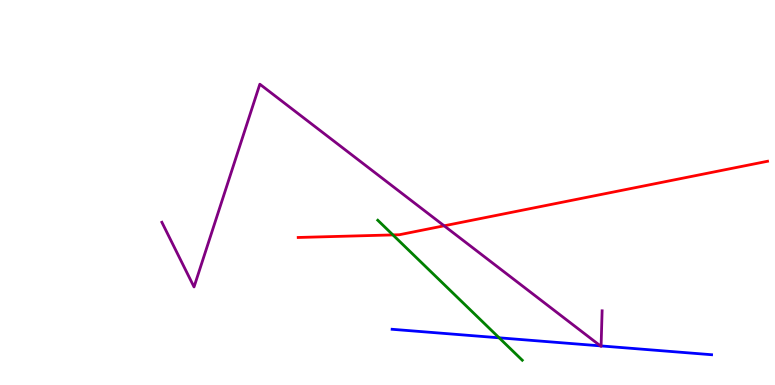[{'lines': ['blue', 'red'], 'intersections': []}, {'lines': ['green', 'red'], 'intersections': [{'x': 5.07, 'y': 3.9}]}, {'lines': ['purple', 'red'], 'intersections': [{'x': 5.73, 'y': 4.14}]}, {'lines': ['blue', 'green'], 'intersections': [{'x': 6.44, 'y': 1.23}]}, {'lines': ['blue', 'purple'], 'intersections': [{'x': 7.75, 'y': 1.02}, {'x': 7.76, 'y': 1.02}]}, {'lines': ['green', 'purple'], 'intersections': []}]